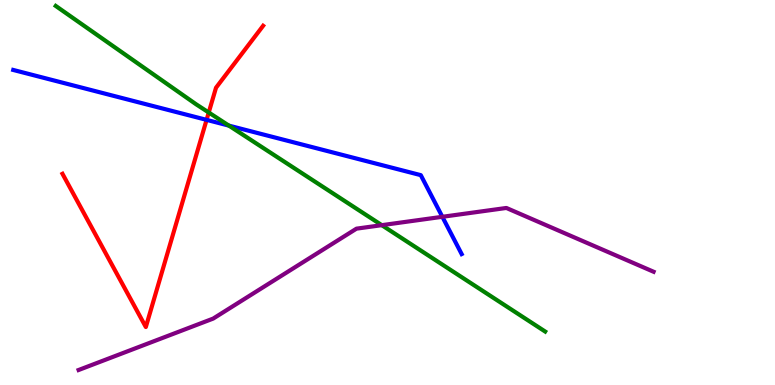[{'lines': ['blue', 'red'], 'intersections': [{'x': 2.67, 'y': 6.89}]}, {'lines': ['green', 'red'], 'intersections': [{'x': 2.69, 'y': 7.08}]}, {'lines': ['purple', 'red'], 'intersections': []}, {'lines': ['blue', 'green'], 'intersections': [{'x': 2.95, 'y': 6.74}]}, {'lines': ['blue', 'purple'], 'intersections': [{'x': 5.71, 'y': 4.37}]}, {'lines': ['green', 'purple'], 'intersections': [{'x': 4.93, 'y': 4.15}]}]